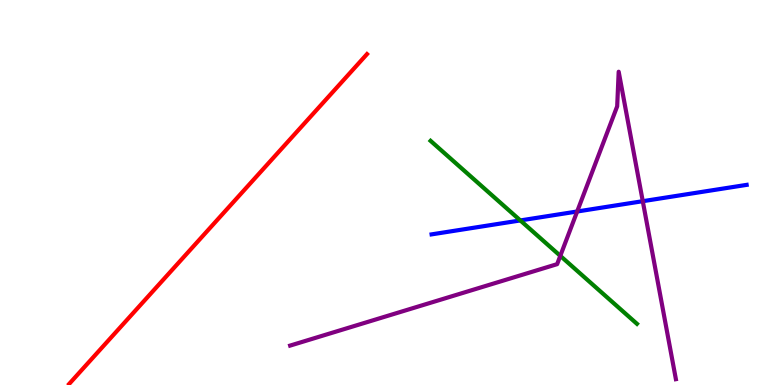[{'lines': ['blue', 'red'], 'intersections': []}, {'lines': ['green', 'red'], 'intersections': []}, {'lines': ['purple', 'red'], 'intersections': []}, {'lines': ['blue', 'green'], 'intersections': [{'x': 6.71, 'y': 4.27}]}, {'lines': ['blue', 'purple'], 'intersections': [{'x': 7.45, 'y': 4.51}, {'x': 8.29, 'y': 4.77}]}, {'lines': ['green', 'purple'], 'intersections': [{'x': 7.23, 'y': 3.35}]}]